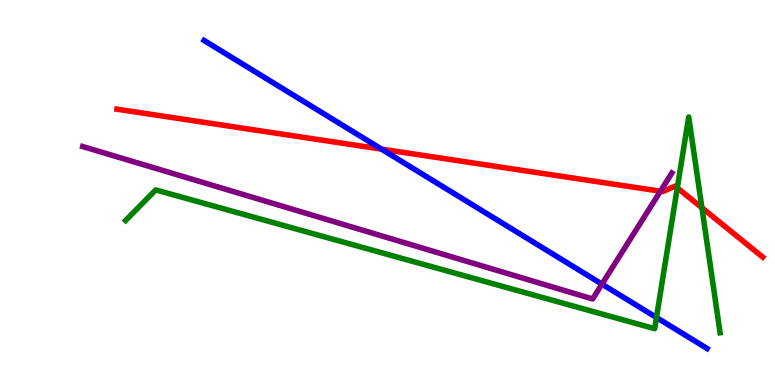[{'lines': ['blue', 'red'], 'intersections': [{'x': 4.92, 'y': 6.13}]}, {'lines': ['green', 'red'], 'intersections': [{'x': 8.74, 'y': 5.12}, {'x': 9.06, 'y': 4.6}]}, {'lines': ['purple', 'red'], 'intersections': [{'x': 8.52, 'y': 5.03}]}, {'lines': ['blue', 'green'], 'intersections': [{'x': 8.47, 'y': 1.75}]}, {'lines': ['blue', 'purple'], 'intersections': [{'x': 7.77, 'y': 2.62}]}, {'lines': ['green', 'purple'], 'intersections': []}]